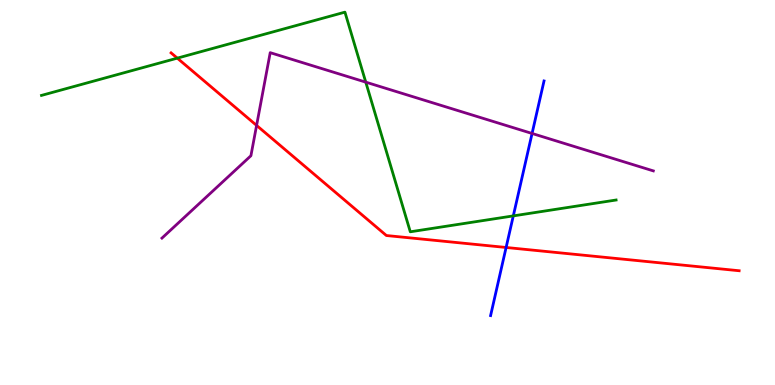[{'lines': ['blue', 'red'], 'intersections': [{'x': 6.53, 'y': 3.57}]}, {'lines': ['green', 'red'], 'intersections': [{'x': 2.29, 'y': 8.49}]}, {'lines': ['purple', 'red'], 'intersections': [{'x': 3.31, 'y': 6.74}]}, {'lines': ['blue', 'green'], 'intersections': [{'x': 6.62, 'y': 4.39}]}, {'lines': ['blue', 'purple'], 'intersections': [{'x': 6.87, 'y': 6.53}]}, {'lines': ['green', 'purple'], 'intersections': [{'x': 4.72, 'y': 7.87}]}]